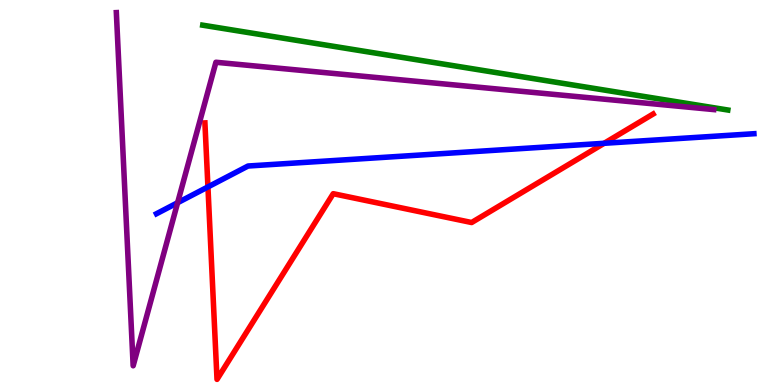[{'lines': ['blue', 'red'], 'intersections': [{'x': 2.68, 'y': 5.14}, {'x': 7.8, 'y': 6.28}]}, {'lines': ['green', 'red'], 'intersections': []}, {'lines': ['purple', 'red'], 'intersections': []}, {'lines': ['blue', 'green'], 'intersections': []}, {'lines': ['blue', 'purple'], 'intersections': [{'x': 2.29, 'y': 4.73}]}, {'lines': ['green', 'purple'], 'intersections': []}]